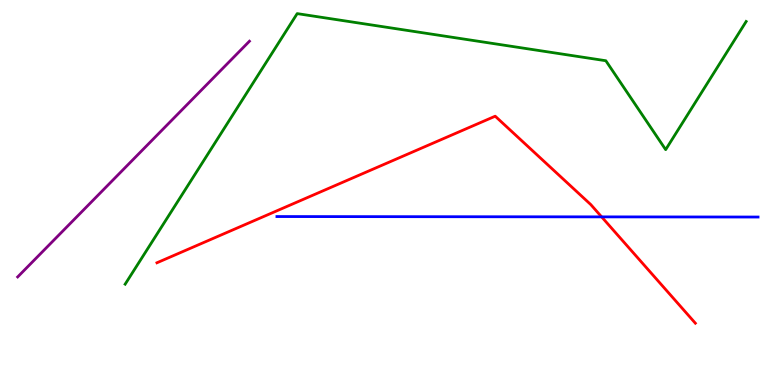[{'lines': ['blue', 'red'], 'intersections': [{'x': 7.76, 'y': 4.37}]}, {'lines': ['green', 'red'], 'intersections': []}, {'lines': ['purple', 'red'], 'intersections': []}, {'lines': ['blue', 'green'], 'intersections': []}, {'lines': ['blue', 'purple'], 'intersections': []}, {'lines': ['green', 'purple'], 'intersections': []}]